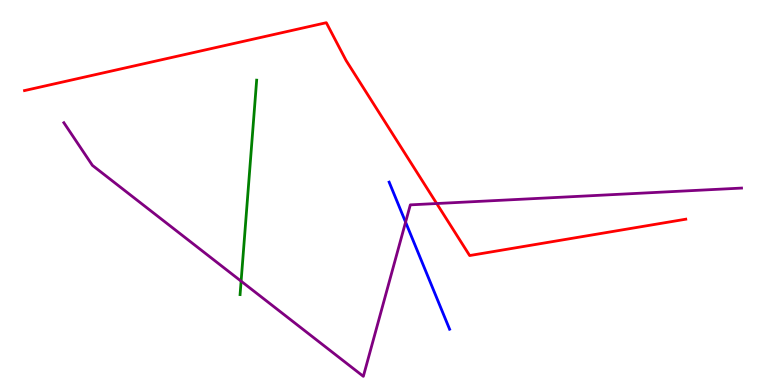[{'lines': ['blue', 'red'], 'intersections': []}, {'lines': ['green', 'red'], 'intersections': []}, {'lines': ['purple', 'red'], 'intersections': [{'x': 5.63, 'y': 4.71}]}, {'lines': ['blue', 'green'], 'intersections': []}, {'lines': ['blue', 'purple'], 'intersections': [{'x': 5.23, 'y': 4.23}]}, {'lines': ['green', 'purple'], 'intersections': [{'x': 3.11, 'y': 2.7}]}]